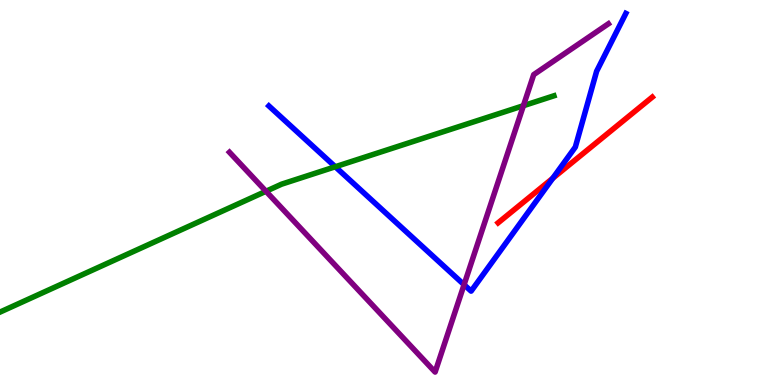[{'lines': ['blue', 'red'], 'intersections': [{'x': 7.13, 'y': 5.37}]}, {'lines': ['green', 'red'], 'intersections': []}, {'lines': ['purple', 'red'], 'intersections': []}, {'lines': ['blue', 'green'], 'intersections': [{'x': 4.33, 'y': 5.67}]}, {'lines': ['blue', 'purple'], 'intersections': [{'x': 5.99, 'y': 2.61}]}, {'lines': ['green', 'purple'], 'intersections': [{'x': 3.43, 'y': 5.03}, {'x': 6.75, 'y': 7.25}]}]